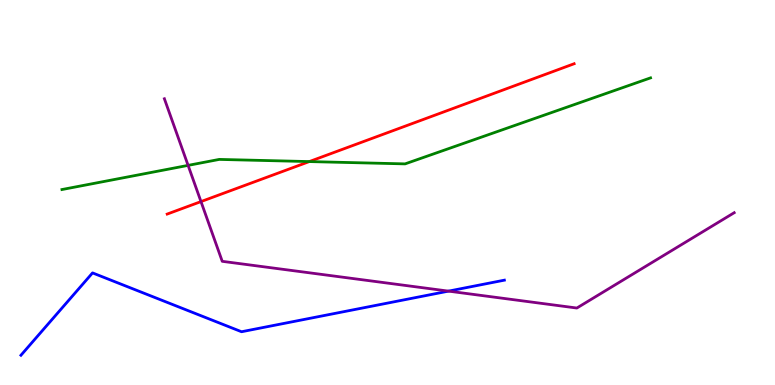[{'lines': ['blue', 'red'], 'intersections': []}, {'lines': ['green', 'red'], 'intersections': [{'x': 3.99, 'y': 5.8}]}, {'lines': ['purple', 'red'], 'intersections': [{'x': 2.59, 'y': 4.76}]}, {'lines': ['blue', 'green'], 'intersections': []}, {'lines': ['blue', 'purple'], 'intersections': [{'x': 5.79, 'y': 2.44}]}, {'lines': ['green', 'purple'], 'intersections': [{'x': 2.43, 'y': 5.7}]}]